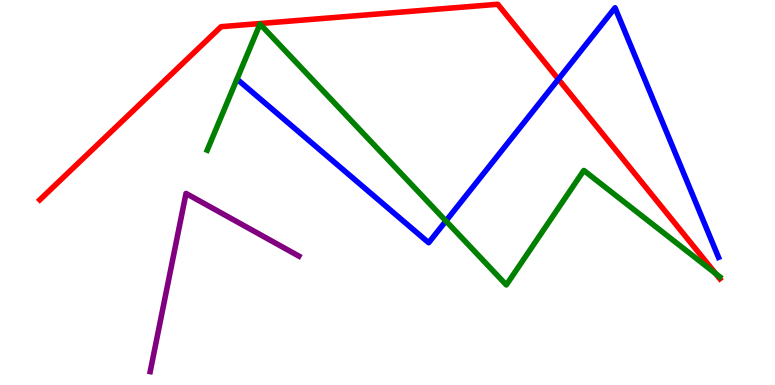[{'lines': ['blue', 'red'], 'intersections': [{'x': 7.2, 'y': 7.94}]}, {'lines': ['green', 'red'], 'intersections': [{'x': 9.23, 'y': 2.89}]}, {'lines': ['purple', 'red'], 'intersections': []}, {'lines': ['blue', 'green'], 'intersections': [{'x': 5.75, 'y': 4.26}]}, {'lines': ['blue', 'purple'], 'intersections': []}, {'lines': ['green', 'purple'], 'intersections': []}]